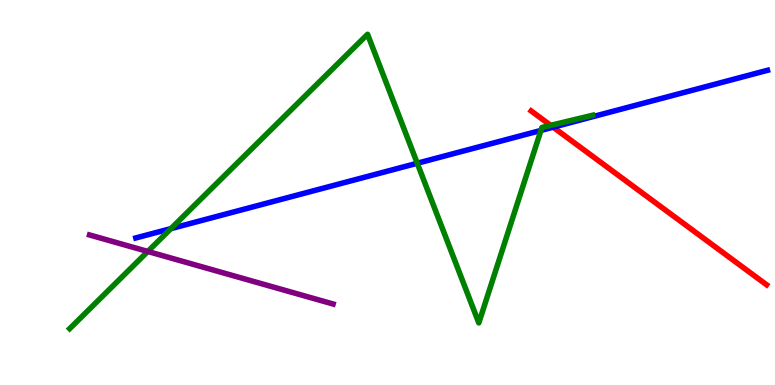[{'lines': ['blue', 'red'], 'intersections': [{'x': 7.14, 'y': 6.7}]}, {'lines': ['green', 'red'], 'intersections': [{'x': 7.11, 'y': 6.74}]}, {'lines': ['purple', 'red'], 'intersections': []}, {'lines': ['blue', 'green'], 'intersections': [{'x': 2.21, 'y': 4.06}, {'x': 5.38, 'y': 5.76}, {'x': 6.98, 'y': 6.61}]}, {'lines': ['blue', 'purple'], 'intersections': []}, {'lines': ['green', 'purple'], 'intersections': [{'x': 1.91, 'y': 3.47}]}]